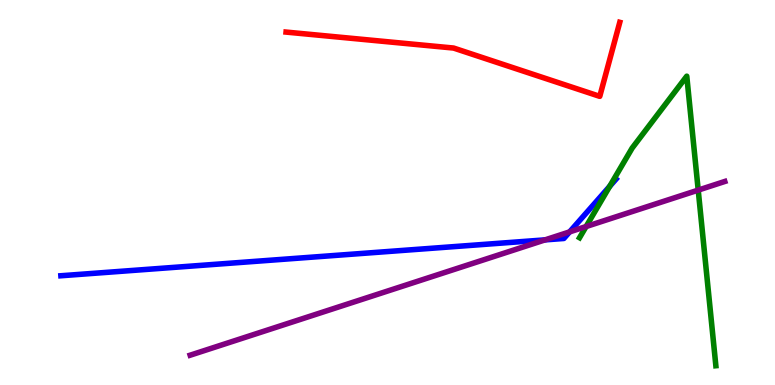[{'lines': ['blue', 'red'], 'intersections': []}, {'lines': ['green', 'red'], 'intersections': []}, {'lines': ['purple', 'red'], 'intersections': []}, {'lines': ['blue', 'green'], 'intersections': [{'x': 7.87, 'y': 5.16}]}, {'lines': ['blue', 'purple'], 'intersections': [{'x': 7.03, 'y': 3.77}, {'x': 7.35, 'y': 3.98}]}, {'lines': ['green', 'purple'], 'intersections': [{'x': 7.56, 'y': 4.12}, {'x': 9.01, 'y': 5.06}]}]